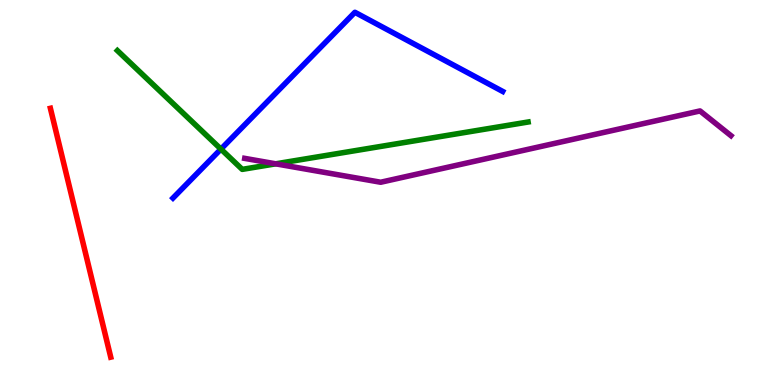[{'lines': ['blue', 'red'], 'intersections': []}, {'lines': ['green', 'red'], 'intersections': []}, {'lines': ['purple', 'red'], 'intersections': []}, {'lines': ['blue', 'green'], 'intersections': [{'x': 2.85, 'y': 6.13}]}, {'lines': ['blue', 'purple'], 'intersections': []}, {'lines': ['green', 'purple'], 'intersections': [{'x': 3.56, 'y': 5.74}]}]